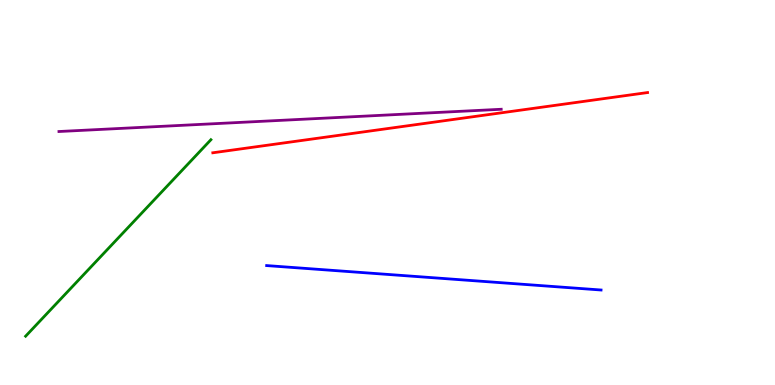[{'lines': ['blue', 'red'], 'intersections': []}, {'lines': ['green', 'red'], 'intersections': []}, {'lines': ['purple', 'red'], 'intersections': []}, {'lines': ['blue', 'green'], 'intersections': []}, {'lines': ['blue', 'purple'], 'intersections': []}, {'lines': ['green', 'purple'], 'intersections': []}]